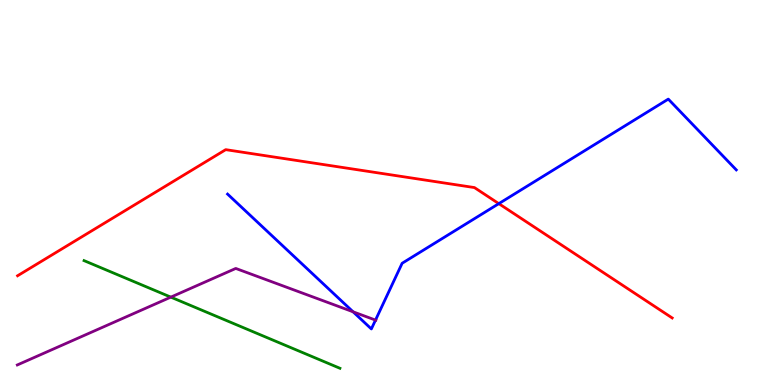[{'lines': ['blue', 'red'], 'intersections': [{'x': 6.44, 'y': 4.71}]}, {'lines': ['green', 'red'], 'intersections': []}, {'lines': ['purple', 'red'], 'intersections': []}, {'lines': ['blue', 'green'], 'intersections': []}, {'lines': ['blue', 'purple'], 'intersections': [{'x': 4.56, 'y': 1.9}, {'x': 4.85, 'y': 1.69}]}, {'lines': ['green', 'purple'], 'intersections': [{'x': 2.2, 'y': 2.28}]}]